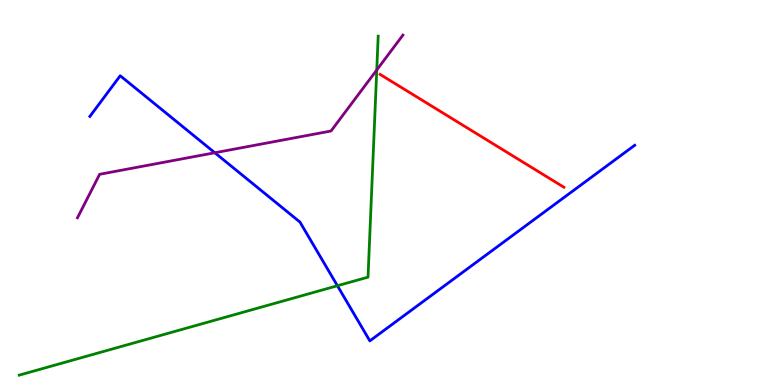[{'lines': ['blue', 'red'], 'intersections': []}, {'lines': ['green', 'red'], 'intersections': []}, {'lines': ['purple', 'red'], 'intersections': []}, {'lines': ['blue', 'green'], 'intersections': [{'x': 4.35, 'y': 2.58}]}, {'lines': ['blue', 'purple'], 'intersections': [{'x': 2.77, 'y': 6.03}]}, {'lines': ['green', 'purple'], 'intersections': [{'x': 4.86, 'y': 8.18}]}]